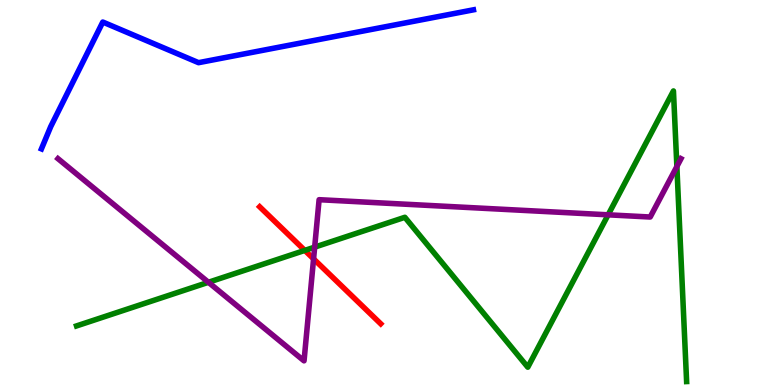[{'lines': ['blue', 'red'], 'intersections': []}, {'lines': ['green', 'red'], 'intersections': [{'x': 3.93, 'y': 3.5}]}, {'lines': ['purple', 'red'], 'intersections': [{'x': 4.05, 'y': 3.28}]}, {'lines': ['blue', 'green'], 'intersections': []}, {'lines': ['blue', 'purple'], 'intersections': []}, {'lines': ['green', 'purple'], 'intersections': [{'x': 2.69, 'y': 2.67}, {'x': 4.06, 'y': 3.58}, {'x': 7.85, 'y': 4.42}, {'x': 8.73, 'y': 5.68}]}]